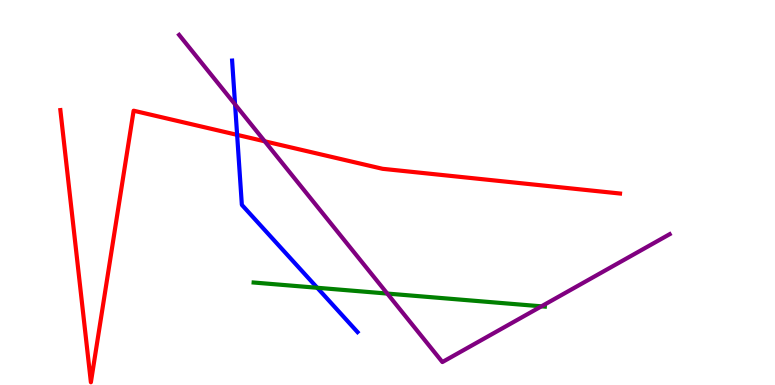[{'lines': ['blue', 'red'], 'intersections': [{'x': 3.06, 'y': 6.5}]}, {'lines': ['green', 'red'], 'intersections': []}, {'lines': ['purple', 'red'], 'intersections': [{'x': 3.42, 'y': 6.33}]}, {'lines': ['blue', 'green'], 'intersections': [{'x': 4.09, 'y': 2.53}]}, {'lines': ['blue', 'purple'], 'intersections': [{'x': 3.03, 'y': 7.29}]}, {'lines': ['green', 'purple'], 'intersections': [{'x': 5.0, 'y': 2.37}, {'x': 6.99, 'y': 2.04}]}]